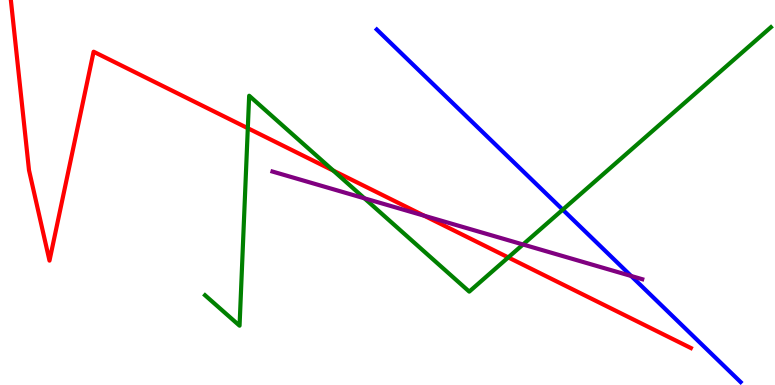[{'lines': ['blue', 'red'], 'intersections': []}, {'lines': ['green', 'red'], 'intersections': [{'x': 3.2, 'y': 6.67}, {'x': 4.3, 'y': 5.57}, {'x': 6.56, 'y': 3.31}]}, {'lines': ['purple', 'red'], 'intersections': [{'x': 5.47, 'y': 4.4}]}, {'lines': ['blue', 'green'], 'intersections': [{'x': 7.26, 'y': 4.55}]}, {'lines': ['blue', 'purple'], 'intersections': [{'x': 8.14, 'y': 2.83}]}, {'lines': ['green', 'purple'], 'intersections': [{'x': 4.7, 'y': 4.85}, {'x': 6.75, 'y': 3.65}]}]